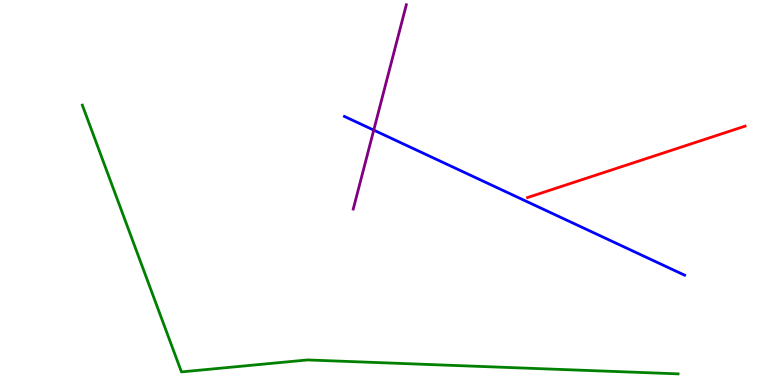[{'lines': ['blue', 'red'], 'intersections': []}, {'lines': ['green', 'red'], 'intersections': []}, {'lines': ['purple', 'red'], 'intersections': []}, {'lines': ['blue', 'green'], 'intersections': []}, {'lines': ['blue', 'purple'], 'intersections': [{'x': 4.82, 'y': 6.62}]}, {'lines': ['green', 'purple'], 'intersections': []}]